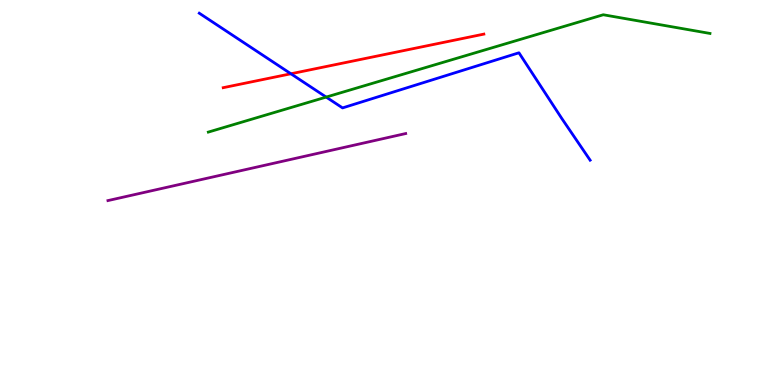[{'lines': ['blue', 'red'], 'intersections': [{'x': 3.75, 'y': 8.08}]}, {'lines': ['green', 'red'], 'intersections': []}, {'lines': ['purple', 'red'], 'intersections': []}, {'lines': ['blue', 'green'], 'intersections': [{'x': 4.21, 'y': 7.48}]}, {'lines': ['blue', 'purple'], 'intersections': []}, {'lines': ['green', 'purple'], 'intersections': []}]